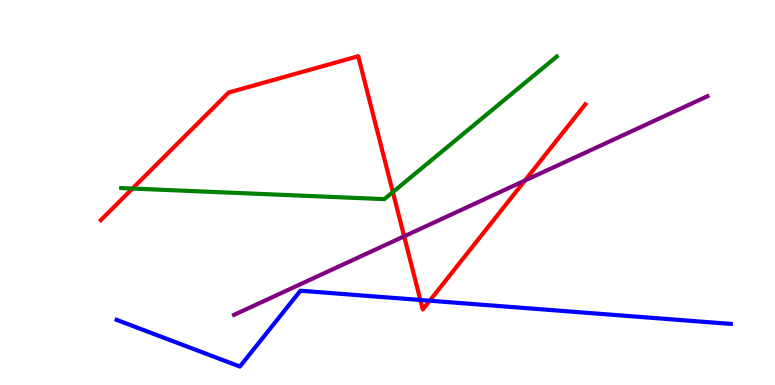[{'lines': ['blue', 'red'], 'intersections': [{'x': 5.42, 'y': 2.21}, {'x': 5.54, 'y': 2.19}]}, {'lines': ['green', 'red'], 'intersections': [{'x': 1.71, 'y': 5.1}, {'x': 5.07, 'y': 5.01}]}, {'lines': ['purple', 'red'], 'intersections': [{'x': 5.21, 'y': 3.86}, {'x': 6.77, 'y': 5.31}]}, {'lines': ['blue', 'green'], 'intersections': []}, {'lines': ['blue', 'purple'], 'intersections': []}, {'lines': ['green', 'purple'], 'intersections': []}]